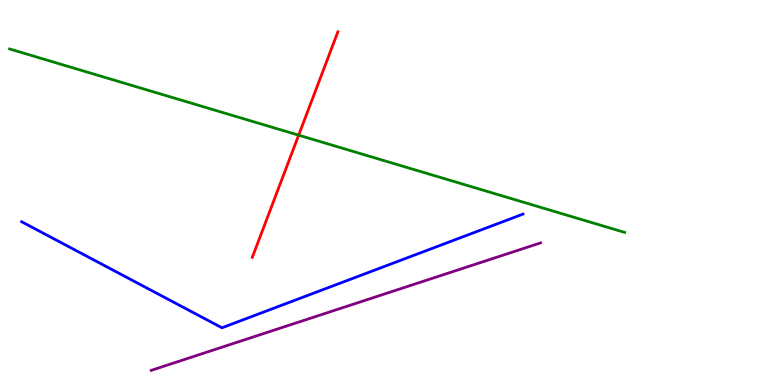[{'lines': ['blue', 'red'], 'intersections': []}, {'lines': ['green', 'red'], 'intersections': [{'x': 3.85, 'y': 6.49}]}, {'lines': ['purple', 'red'], 'intersections': []}, {'lines': ['blue', 'green'], 'intersections': []}, {'lines': ['blue', 'purple'], 'intersections': []}, {'lines': ['green', 'purple'], 'intersections': []}]